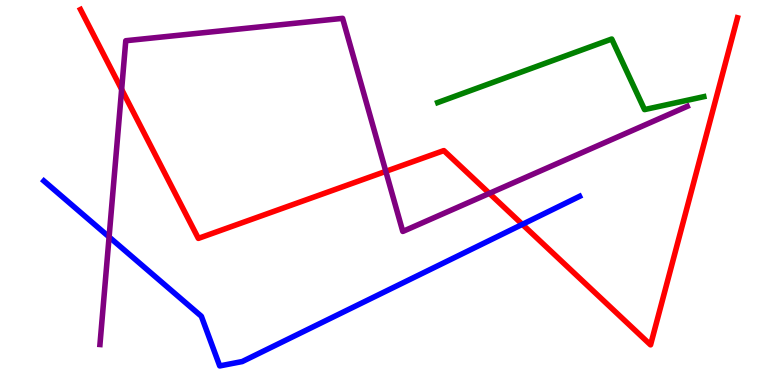[{'lines': ['blue', 'red'], 'intersections': [{'x': 6.74, 'y': 4.17}]}, {'lines': ['green', 'red'], 'intersections': []}, {'lines': ['purple', 'red'], 'intersections': [{'x': 1.57, 'y': 7.68}, {'x': 4.98, 'y': 5.55}, {'x': 6.31, 'y': 4.98}]}, {'lines': ['blue', 'green'], 'intersections': []}, {'lines': ['blue', 'purple'], 'intersections': [{'x': 1.41, 'y': 3.85}]}, {'lines': ['green', 'purple'], 'intersections': []}]